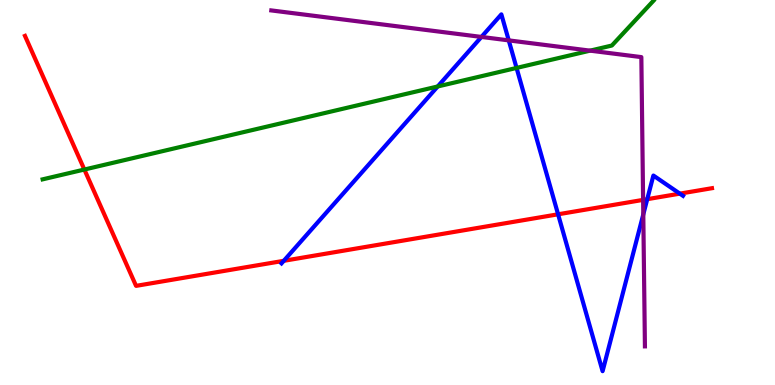[{'lines': ['blue', 'red'], 'intersections': [{'x': 3.66, 'y': 3.23}, {'x': 7.2, 'y': 4.43}, {'x': 8.35, 'y': 4.83}, {'x': 8.77, 'y': 4.97}]}, {'lines': ['green', 'red'], 'intersections': [{'x': 1.09, 'y': 5.6}]}, {'lines': ['purple', 'red'], 'intersections': [{'x': 8.3, 'y': 4.81}]}, {'lines': ['blue', 'green'], 'intersections': [{'x': 5.65, 'y': 7.75}, {'x': 6.67, 'y': 8.24}]}, {'lines': ['blue', 'purple'], 'intersections': [{'x': 6.21, 'y': 9.04}, {'x': 6.56, 'y': 8.95}, {'x': 8.3, 'y': 4.43}]}, {'lines': ['green', 'purple'], 'intersections': [{'x': 7.61, 'y': 8.68}]}]